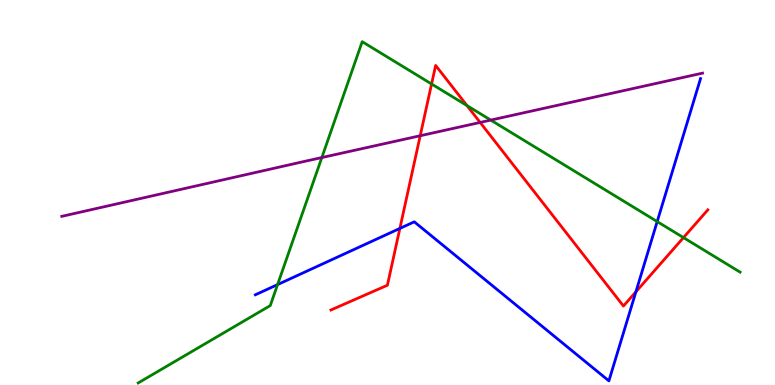[{'lines': ['blue', 'red'], 'intersections': [{'x': 5.16, 'y': 4.07}, {'x': 8.21, 'y': 2.42}]}, {'lines': ['green', 'red'], 'intersections': [{'x': 5.57, 'y': 7.82}, {'x': 6.03, 'y': 7.26}, {'x': 8.82, 'y': 3.83}]}, {'lines': ['purple', 'red'], 'intersections': [{'x': 5.42, 'y': 6.47}, {'x': 6.2, 'y': 6.82}]}, {'lines': ['blue', 'green'], 'intersections': [{'x': 3.58, 'y': 2.61}, {'x': 8.48, 'y': 4.24}]}, {'lines': ['blue', 'purple'], 'intersections': []}, {'lines': ['green', 'purple'], 'intersections': [{'x': 4.15, 'y': 5.91}, {'x': 6.33, 'y': 6.88}]}]